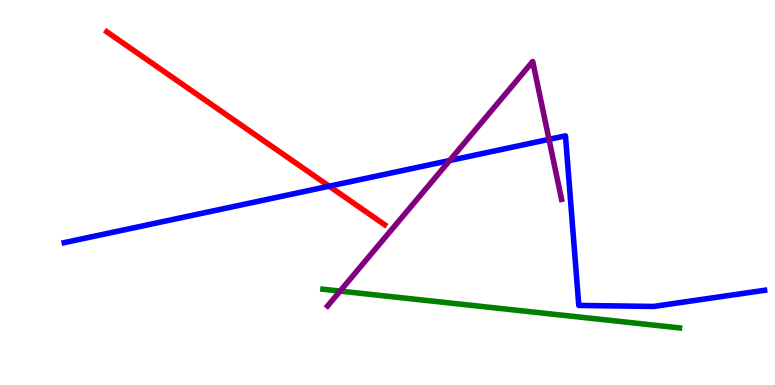[{'lines': ['blue', 'red'], 'intersections': [{'x': 4.25, 'y': 5.16}]}, {'lines': ['green', 'red'], 'intersections': []}, {'lines': ['purple', 'red'], 'intersections': []}, {'lines': ['blue', 'green'], 'intersections': []}, {'lines': ['blue', 'purple'], 'intersections': [{'x': 5.8, 'y': 5.83}, {'x': 7.08, 'y': 6.38}]}, {'lines': ['green', 'purple'], 'intersections': [{'x': 4.39, 'y': 2.44}]}]